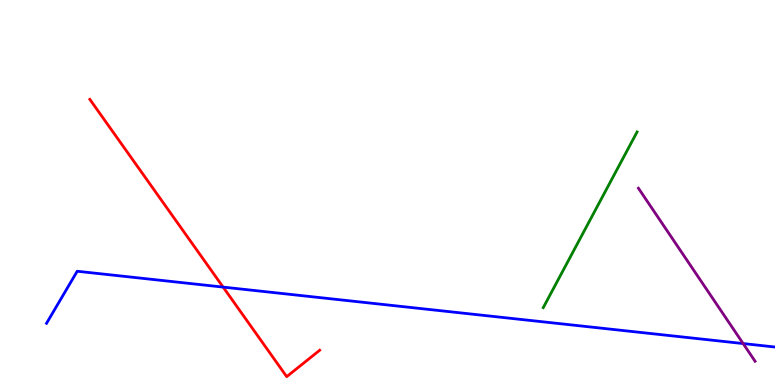[{'lines': ['blue', 'red'], 'intersections': [{'x': 2.88, 'y': 2.54}]}, {'lines': ['green', 'red'], 'intersections': []}, {'lines': ['purple', 'red'], 'intersections': []}, {'lines': ['blue', 'green'], 'intersections': []}, {'lines': ['blue', 'purple'], 'intersections': [{'x': 9.59, 'y': 1.08}]}, {'lines': ['green', 'purple'], 'intersections': []}]